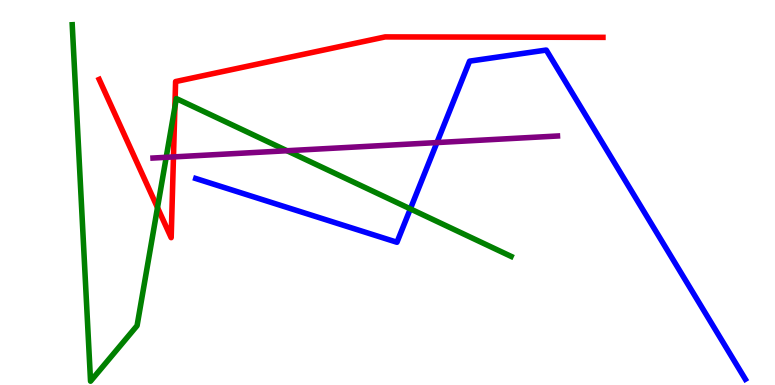[{'lines': ['blue', 'red'], 'intersections': []}, {'lines': ['green', 'red'], 'intersections': [{'x': 2.03, 'y': 4.61}, {'x': 2.26, 'y': 7.22}]}, {'lines': ['purple', 'red'], 'intersections': [{'x': 2.24, 'y': 5.92}]}, {'lines': ['blue', 'green'], 'intersections': [{'x': 5.29, 'y': 4.57}]}, {'lines': ['blue', 'purple'], 'intersections': [{'x': 5.64, 'y': 6.3}]}, {'lines': ['green', 'purple'], 'intersections': [{'x': 2.14, 'y': 5.91}, {'x': 3.7, 'y': 6.08}]}]